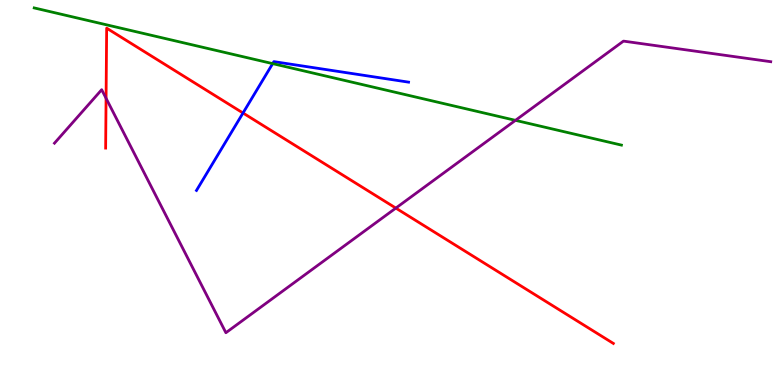[{'lines': ['blue', 'red'], 'intersections': [{'x': 3.14, 'y': 7.06}]}, {'lines': ['green', 'red'], 'intersections': []}, {'lines': ['purple', 'red'], 'intersections': [{'x': 1.37, 'y': 7.45}, {'x': 5.11, 'y': 4.6}]}, {'lines': ['blue', 'green'], 'intersections': [{'x': 3.52, 'y': 8.35}]}, {'lines': ['blue', 'purple'], 'intersections': []}, {'lines': ['green', 'purple'], 'intersections': [{'x': 6.65, 'y': 6.87}]}]